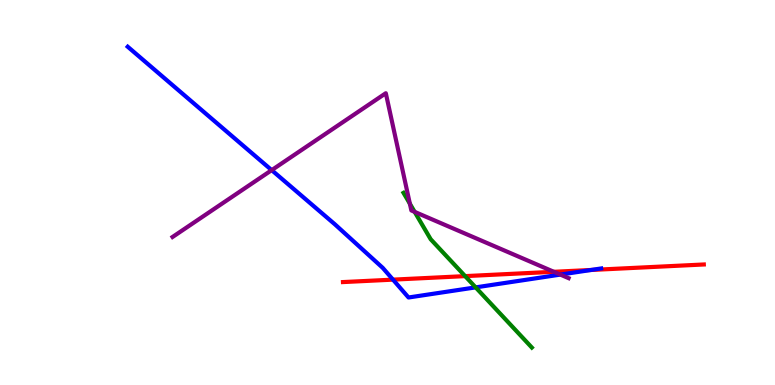[{'lines': ['blue', 'red'], 'intersections': [{'x': 5.07, 'y': 2.74}, {'x': 7.63, 'y': 2.99}]}, {'lines': ['green', 'red'], 'intersections': [{'x': 6.0, 'y': 2.83}]}, {'lines': ['purple', 'red'], 'intersections': [{'x': 7.15, 'y': 2.94}]}, {'lines': ['blue', 'green'], 'intersections': [{'x': 6.14, 'y': 2.54}]}, {'lines': ['blue', 'purple'], 'intersections': [{'x': 3.51, 'y': 5.58}, {'x': 7.23, 'y': 2.87}]}, {'lines': ['green', 'purple'], 'intersections': [{'x': 5.29, 'y': 4.71}, {'x': 5.35, 'y': 4.5}]}]